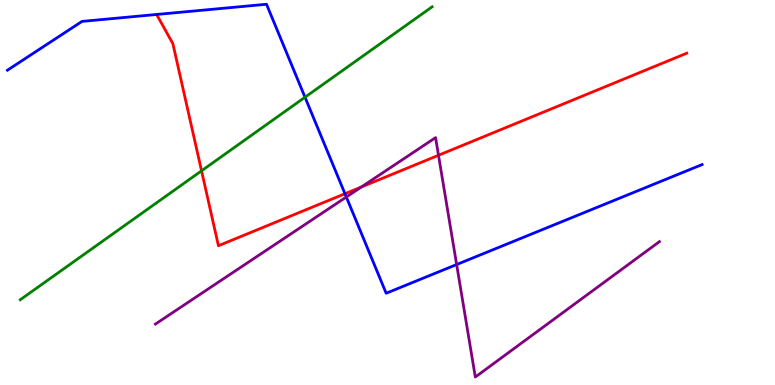[{'lines': ['blue', 'red'], 'intersections': [{'x': 4.45, 'y': 4.97}]}, {'lines': ['green', 'red'], 'intersections': [{'x': 2.6, 'y': 5.56}]}, {'lines': ['purple', 'red'], 'intersections': [{'x': 4.66, 'y': 5.14}, {'x': 5.66, 'y': 5.97}]}, {'lines': ['blue', 'green'], 'intersections': [{'x': 3.94, 'y': 7.47}]}, {'lines': ['blue', 'purple'], 'intersections': [{'x': 4.47, 'y': 4.88}, {'x': 5.89, 'y': 3.13}]}, {'lines': ['green', 'purple'], 'intersections': []}]